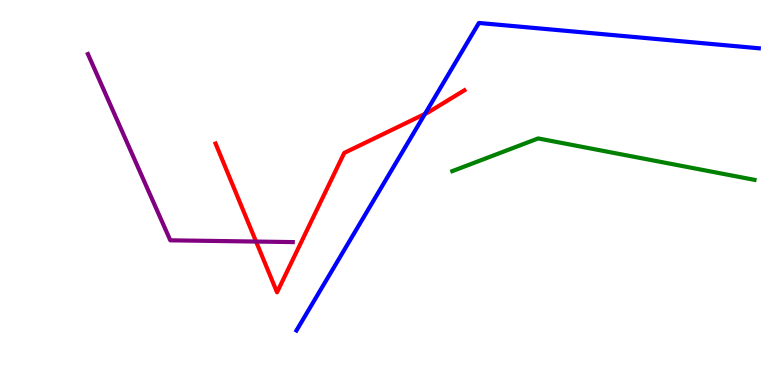[{'lines': ['blue', 'red'], 'intersections': [{'x': 5.48, 'y': 7.04}]}, {'lines': ['green', 'red'], 'intersections': []}, {'lines': ['purple', 'red'], 'intersections': [{'x': 3.3, 'y': 3.73}]}, {'lines': ['blue', 'green'], 'intersections': []}, {'lines': ['blue', 'purple'], 'intersections': []}, {'lines': ['green', 'purple'], 'intersections': []}]